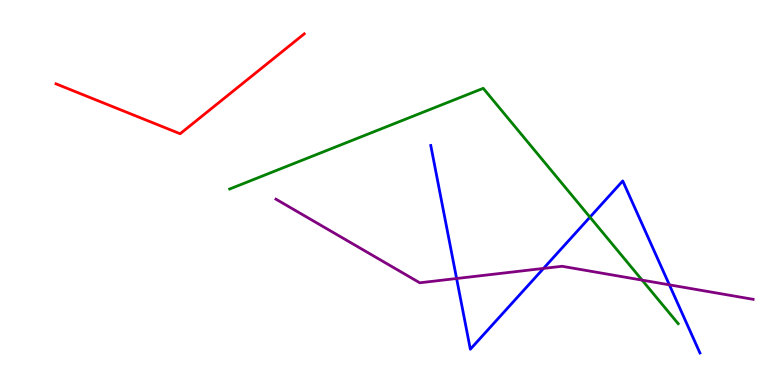[{'lines': ['blue', 'red'], 'intersections': []}, {'lines': ['green', 'red'], 'intersections': []}, {'lines': ['purple', 'red'], 'intersections': []}, {'lines': ['blue', 'green'], 'intersections': [{'x': 7.61, 'y': 4.36}]}, {'lines': ['blue', 'purple'], 'intersections': [{'x': 5.89, 'y': 2.77}, {'x': 7.01, 'y': 3.03}, {'x': 8.64, 'y': 2.6}]}, {'lines': ['green', 'purple'], 'intersections': [{'x': 8.29, 'y': 2.72}]}]